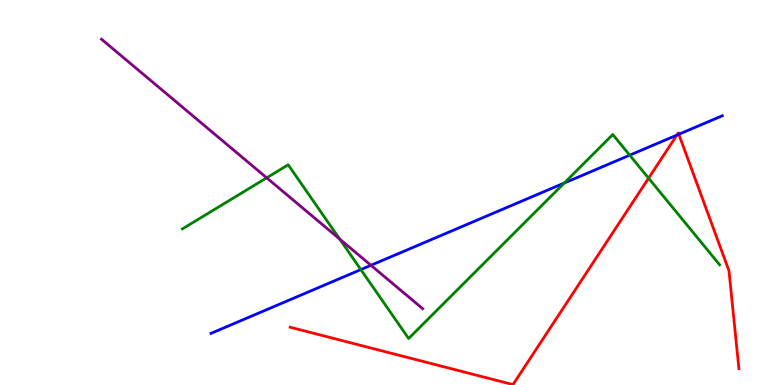[{'lines': ['blue', 'red'], 'intersections': [{'x': 8.73, 'y': 6.49}, {'x': 8.76, 'y': 6.51}]}, {'lines': ['green', 'red'], 'intersections': [{'x': 8.37, 'y': 5.37}]}, {'lines': ['purple', 'red'], 'intersections': []}, {'lines': ['blue', 'green'], 'intersections': [{'x': 4.66, 'y': 3.0}, {'x': 7.28, 'y': 5.25}, {'x': 8.13, 'y': 5.97}]}, {'lines': ['blue', 'purple'], 'intersections': [{'x': 4.79, 'y': 3.11}]}, {'lines': ['green', 'purple'], 'intersections': [{'x': 3.44, 'y': 5.38}, {'x': 4.38, 'y': 3.79}]}]